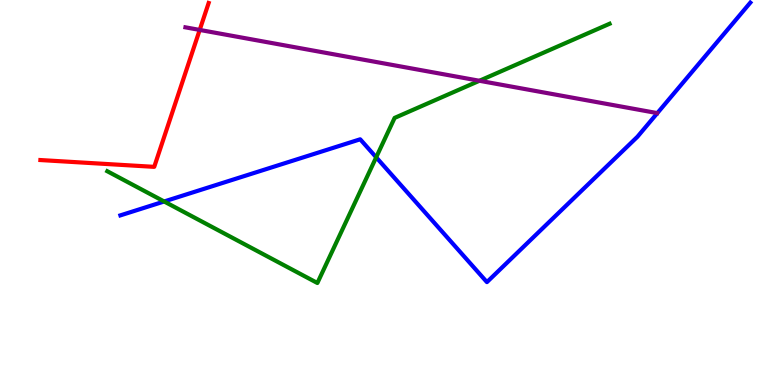[{'lines': ['blue', 'red'], 'intersections': []}, {'lines': ['green', 'red'], 'intersections': []}, {'lines': ['purple', 'red'], 'intersections': [{'x': 2.58, 'y': 9.22}]}, {'lines': ['blue', 'green'], 'intersections': [{'x': 2.12, 'y': 4.77}, {'x': 4.85, 'y': 5.91}]}, {'lines': ['blue', 'purple'], 'intersections': []}, {'lines': ['green', 'purple'], 'intersections': [{'x': 6.19, 'y': 7.9}]}]